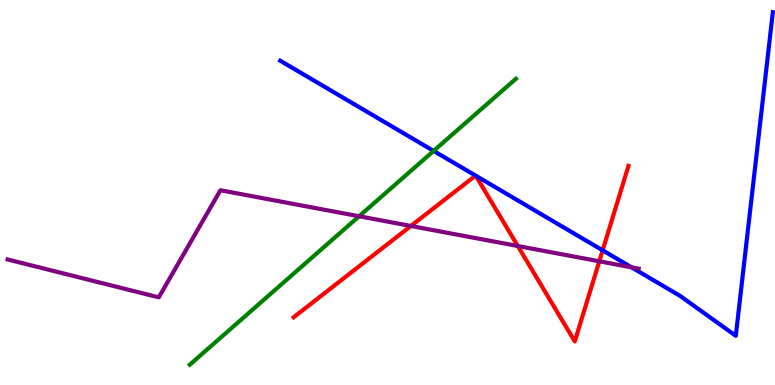[{'lines': ['blue', 'red'], 'intersections': [{'x': 6.14, 'y': 5.44}, {'x': 6.14, 'y': 5.44}, {'x': 7.78, 'y': 3.5}]}, {'lines': ['green', 'red'], 'intersections': []}, {'lines': ['purple', 'red'], 'intersections': [{'x': 5.3, 'y': 4.13}, {'x': 6.68, 'y': 3.61}, {'x': 7.73, 'y': 3.21}]}, {'lines': ['blue', 'green'], 'intersections': [{'x': 5.6, 'y': 6.08}]}, {'lines': ['blue', 'purple'], 'intersections': [{'x': 8.15, 'y': 3.06}]}, {'lines': ['green', 'purple'], 'intersections': [{'x': 4.63, 'y': 4.38}]}]